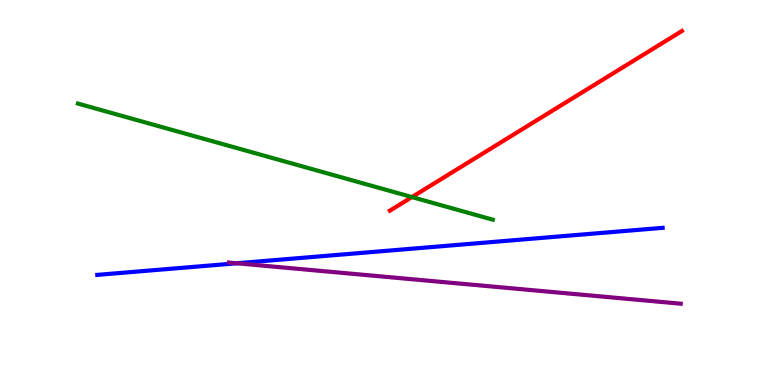[{'lines': ['blue', 'red'], 'intersections': []}, {'lines': ['green', 'red'], 'intersections': [{'x': 5.32, 'y': 4.88}]}, {'lines': ['purple', 'red'], 'intersections': []}, {'lines': ['blue', 'green'], 'intersections': []}, {'lines': ['blue', 'purple'], 'intersections': [{'x': 3.06, 'y': 3.16}]}, {'lines': ['green', 'purple'], 'intersections': []}]